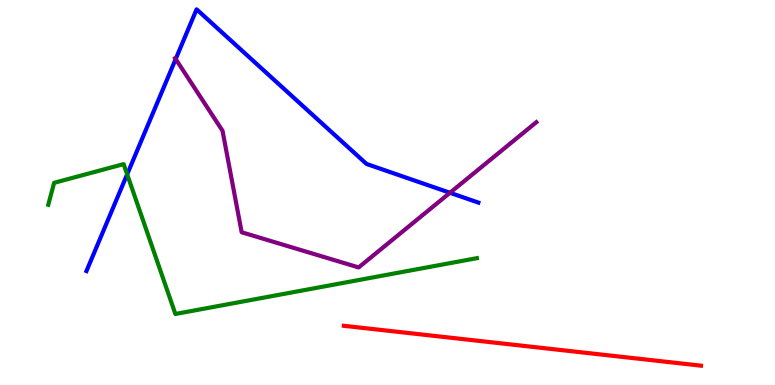[{'lines': ['blue', 'red'], 'intersections': []}, {'lines': ['green', 'red'], 'intersections': []}, {'lines': ['purple', 'red'], 'intersections': []}, {'lines': ['blue', 'green'], 'intersections': [{'x': 1.64, 'y': 5.47}]}, {'lines': ['blue', 'purple'], 'intersections': [{'x': 2.27, 'y': 8.47}, {'x': 5.81, 'y': 4.99}]}, {'lines': ['green', 'purple'], 'intersections': []}]